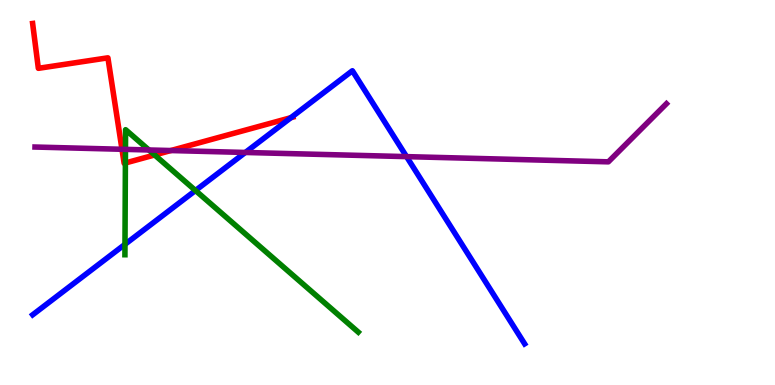[{'lines': ['blue', 'red'], 'intersections': [{'x': 3.75, 'y': 6.94}]}, {'lines': ['green', 'red'], 'intersections': [{'x': 1.62, 'y': 5.77}, {'x': 2.0, 'y': 5.97}]}, {'lines': ['purple', 'red'], 'intersections': [{'x': 1.57, 'y': 6.12}, {'x': 2.2, 'y': 6.09}]}, {'lines': ['blue', 'green'], 'intersections': [{'x': 1.61, 'y': 3.65}, {'x': 2.52, 'y': 5.05}]}, {'lines': ['blue', 'purple'], 'intersections': [{'x': 3.17, 'y': 6.04}, {'x': 5.25, 'y': 5.93}]}, {'lines': ['green', 'purple'], 'intersections': [{'x': 1.62, 'y': 6.12}, {'x': 1.92, 'y': 6.1}]}]